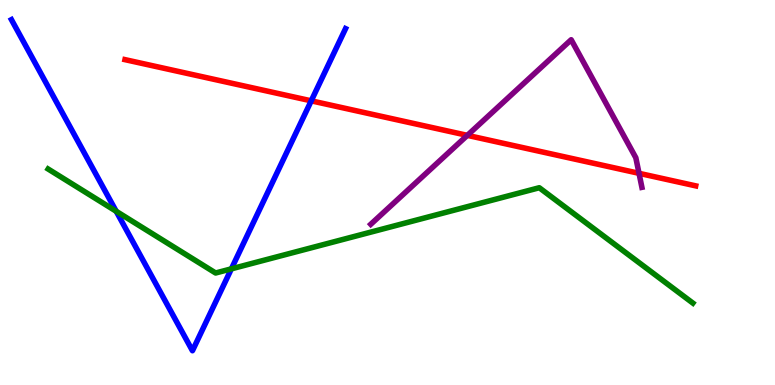[{'lines': ['blue', 'red'], 'intersections': [{'x': 4.02, 'y': 7.38}]}, {'lines': ['green', 'red'], 'intersections': []}, {'lines': ['purple', 'red'], 'intersections': [{'x': 6.03, 'y': 6.48}, {'x': 8.25, 'y': 5.5}]}, {'lines': ['blue', 'green'], 'intersections': [{'x': 1.5, 'y': 4.51}, {'x': 2.99, 'y': 3.02}]}, {'lines': ['blue', 'purple'], 'intersections': []}, {'lines': ['green', 'purple'], 'intersections': []}]